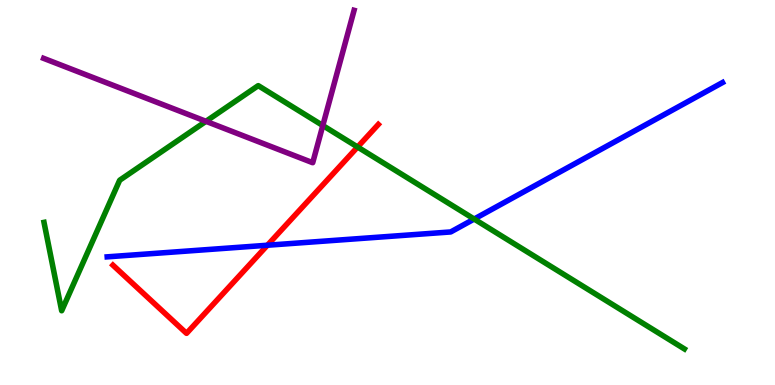[{'lines': ['blue', 'red'], 'intersections': [{'x': 3.45, 'y': 3.63}]}, {'lines': ['green', 'red'], 'intersections': [{'x': 4.61, 'y': 6.18}]}, {'lines': ['purple', 'red'], 'intersections': []}, {'lines': ['blue', 'green'], 'intersections': [{'x': 6.12, 'y': 4.31}]}, {'lines': ['blue', 'purple'], 'intersections': []}, {'lines': ['green', 'purple'], 'intersections': [{'x': 2.66, 'y': 6.85}, {'x': 4.17, 'y': 6.74}]}]